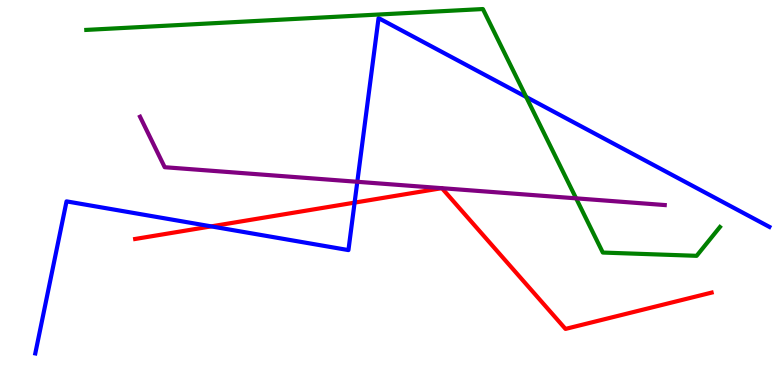[{'lines': ['blue', 'red'], 'intersections': [{'x': 2.73, 'y': 4.12}, {'x': 4.58, 'y': 4.74}]}, {'lines': ['green', 'red'], 'intersections': []}, {'lines': ['purple', 'red'], 'intersections': [{'x': 5.7, 'y': 5.11}, {'x': 5.7, 'y': 5.11}]}, {'lines': ['blue', 'green'], 'intersections': [{'x': 6.79, 'y': 7.48}]}, {'lines': ['blue', 'purple'], 'intersections': [{'x': 4.61, 'y': 5.28}]}, {'lines': ['green', 'purple'], 'intersections': [{'x': 7.43, 'y': 4.85}]}]